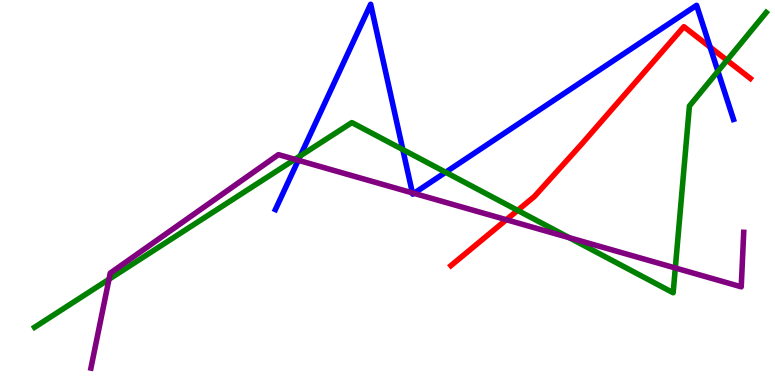[{'lines': ['blue', 'red'], 'intersections': [{'x': 9.16, 'y': 8.78}]}, {'lines': ['green', 'red'], 'intersections': [{'x': 6.68, 'y': 4.54}, {'x': 9.38, 'y': 8.43}]}, {'lines': ['purple', 'red'], 'intersections': [{'x': 6.53, 'y': 4.29}]}, {'lines': ['blue', 'green'], 'intersections': [{'x': 3.88, 'y': 5.95}, {'x': 5.2, 'y': 6.12}, {'x': 5.75, 'y': 5.53}, {'x': 9.26, 'y': 8.15}]}, {'lines': ['blue', 'purple'], 'intersections': [{'x': 3.85, 'y': 5.84}, {'x': 5.32, 'y': 4.99}, {'x': 5.34, 'y': 4.98}]}, {'lines': ['green', 'purple'], 'intersections': [{'x': 1.41, 'y': 2.75}, {'x': 3.81, 'y': 5.86}, {'x': 7.34, 'y': 3.83}, {'x': 8.71, 'y': 3.04}]}]